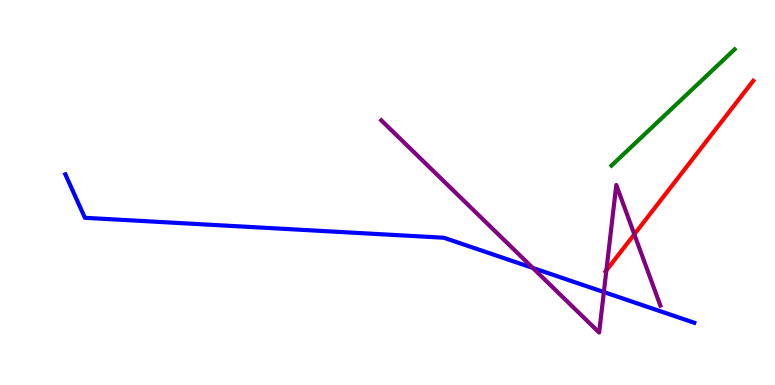[{'lines': ['blue', 'red'], 'intersections': []}, {'lines': ['green', 'red'], 'intersections': []}, {'lines': ['purple', 'red'], 'intersections': [{'x': 7.82, 'y': 2.98}, {'x': 8.18, 'y': 3.91}]}, {'lines': ['blue', 'green'], 'intersections': []}, {'lines': ['blue', 'purple'], 'intersections': [{'x': 6.88, 'y': 3.04}, {'x': 7.79, 'y': 2.41}]}, {'lines': ['green', 'purple'], 'intersections': []}]